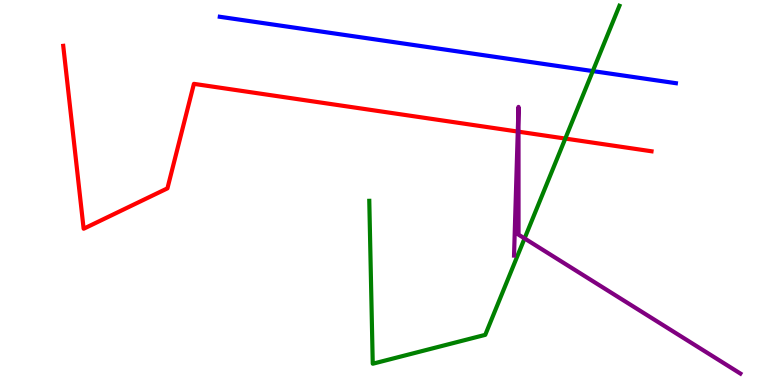[{'lines': ['blue', 'red'], 'intersections': []}, {'lines': ['green', 'red'], 'intersections': [{'x': 7.29, 'y': 6.4}]}, {'lines': ['purple', 'red'], 'intersections': [{'x': 6.68, 'y': 6.58}, {'x': 6.69, 'y': 6.58}]}, {'lines': ['blue', 'green'], 'intersections': [{'x': 7.65, 'y': 8.15}]}, {'lines': ['blue', 'purple'], 'intersections': []}, {'lines': ['green', 'purple'], 'intersections': [{'x': 6.77, 'y': 3.81}]}]